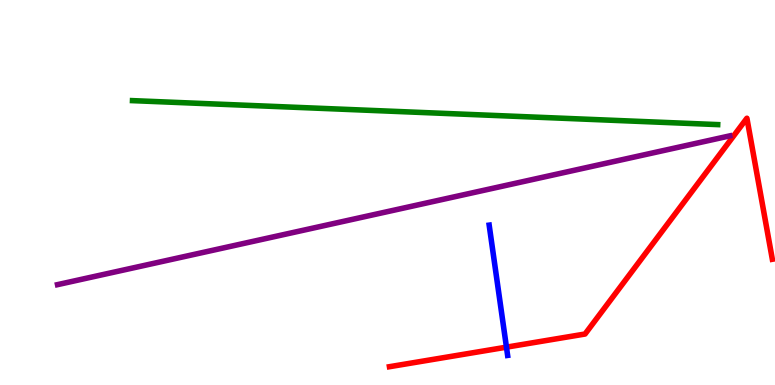[{'lines': ['blue', 'red'], 'intersections': [{'x': 6.53, 'y': 0.983}]}, {'lines': ['green', 'red'], 'intersections': []}, {'lines': ['purple', 'red'], 'intersections': []}, {'lines': ['blue', 'green'], 'intersections': []}, {'lines': ['blue', 'purple'], 'intersections': []}, {'lines': ['green', 'purple'], 'intersections': []}]